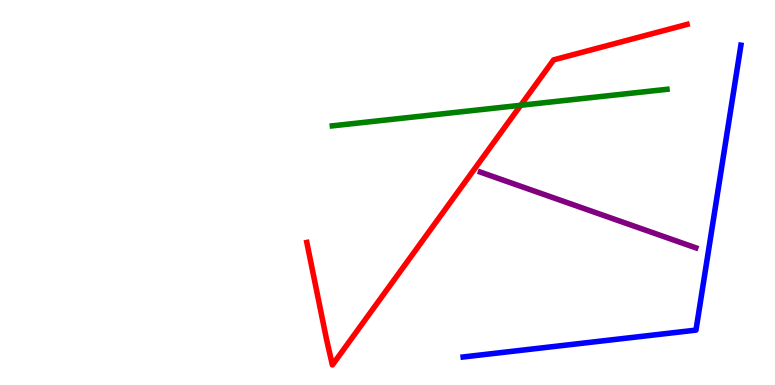[{'lines': ['blue', 'red'], 'intersections': []}, {'lines': ['green', 'red'], 'intersections': [{'x': 6.72, 'y': 7.27}]}, {'lines': ['purple', 'red'], 'intersections': []}, {'lines': ['blue', 'green'], 'intersections': []}, {'lines': ['blue', 'purple'], 'intersections': []}, {'lines': ['green', 'purple'], 'intersections': []}]